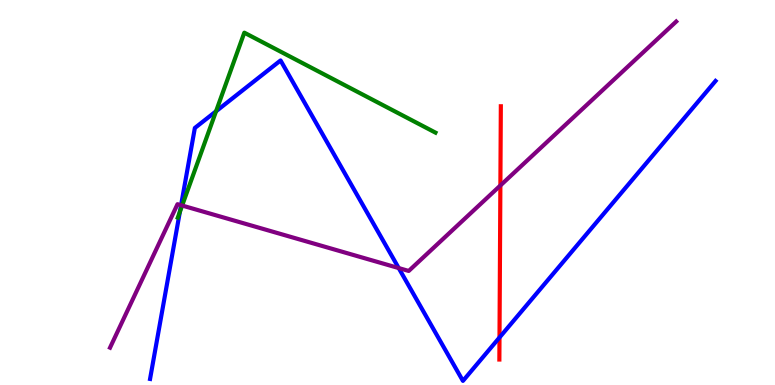[{'lines': ['blue', 'red'], 'intersections': [{'x': 6.45, 'y': 1.23}]}, {'lines': ['green', 'red'], 'intersections': []}, {'lines': ['purple', 'red'], 'intersections': [{'x': 6.46, 'y': 5.18}]}, {'lines': ['blue', 'green'], 'intersections': [{'x': 2.32, 'y': 4.5}, {'x': 2.79, 'y': 7.11}]}, {'lines': ['blue', 'purple'], 'intersections': [{'x': 2.34, 'y': 4.67}, {'x': 5.14, 'y': 3.04}]}, {'lines': ['green', 'purple'], 'intersections': [{'x': 2.35, 'y': 4.66}]}]